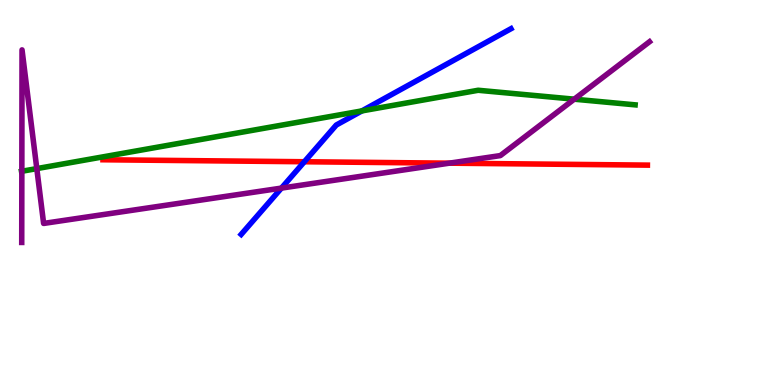[{'lines': ['blue', 'red'], 'intersections': [{'x': 3.93, 'y': 5.8}]}, {'lines': ['green', 'red'], 'intersections': []}, {'lines': ['purple', 'red'], 'intersections': [{'x': 5.8, 'y': 5.76}]}, {'lines': ['blue', 'green'], 'intersections': [{'x': 4.67, 'y': 7.12}]}, {'lines': ['blue', 'purple'], 'intersections': [{'x': 3.63, 'y': 5.11}]}, {'lines': ['green', 'purple'], 'intersections': [{'x': 0.282, 'y': 5.55}, {'x': 0.475, 'y': 5.62}, {'x': 7.41, 'y': 7.42}]}]